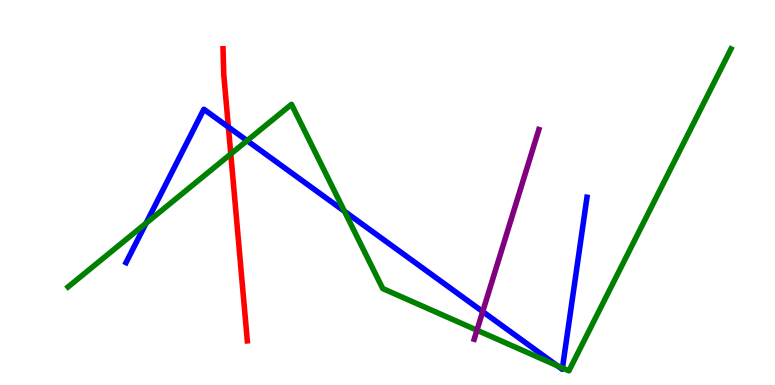[{'lines': ['blue', 'red'], 'intersections': [{'x': 2.95, 'y': 6.7}]}, {'lines': ['green', 'red'], 'intersections': [{'x': 2.98, 'y': 6.0}]}, {'lines': ['purple', 'red'], 'intersections': []}, {'lines': ['blue', 'green'], 'intersections': [{'x': 1.88, 'y': 4.2}, {'x': 3.19, 'y': 6.35}, {'x': 4.44, 'y': 4.51}, {'x': 7.19, 'y': 0.501}, {'x': 7.26, 'y': 0.442}]}, {'lines': ['blue', 'purple'], 'intersections': [{'x': 6.23, 'y': 1.91}]}, {'lines': ['green', 'purple'], 'intersections': [{'x': 6.15, 'y': 1.42}]}]